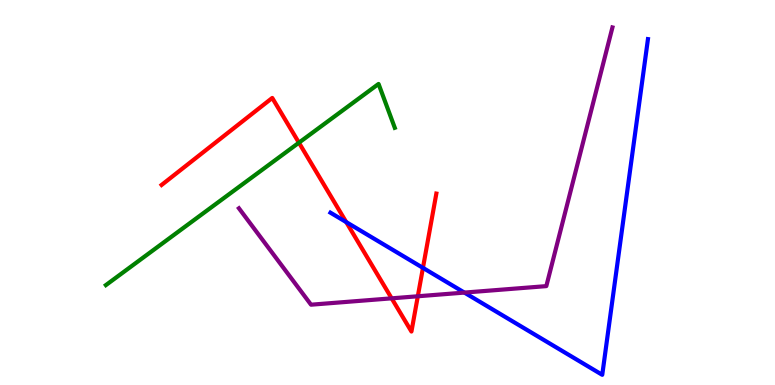[{'lines': ['blue', 'red'], 'intersections': [{'x': 4.47, 'y': 4.23}, {'x': 5.46, 'y': 3.04}]}, {'lines': ['green', 'red'], 'intersections': [{'x': 3.86, 'y': 6.29}]}, {'lines': ['purple', 'red'], 'intersections': [{'x': 5.05, 'y': 2.25}, {'x': 5.39, 'y': 2.3}]}, {'lines': ['blue', 'green'], 'intersections': []}, {'lines': ['blue', 'purple'], 'intersections': [{'x': 5.99, 'y': 2.4}]}, {'lines': ['green', 'purple'], 'intersections': []}]